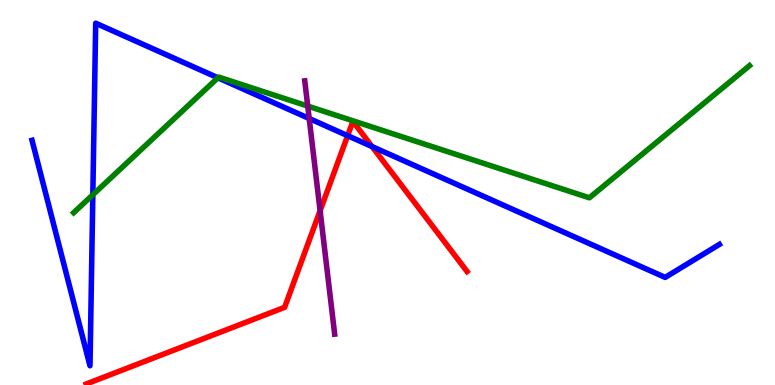[{'lines': ['blue', 'red'], 'intersections': [{'x': 4.49, 'y': 6.48}, {'x': 4.8, 'y': 6.19}]}, {'lines': ['green', 'red'], 'intersections': []}, {'lines': ['purple', 'red'], 'intersections': [{'x': 4.13, 'y': 4.53}]}, {'lines': ['blue', 'green'], 'intersections': [{'x': 1.2, 'y': 4.94}, {'x': 2.81, 'y': 7.98}]}, {'lines': ['blue', 'purple'], 'intersections': [{'x': 3.99, 'y': 6.92}]}, {'lines': ['green', 'purple'], 'intersections': [{'x': 3.97, 'y': 7.24}]}]